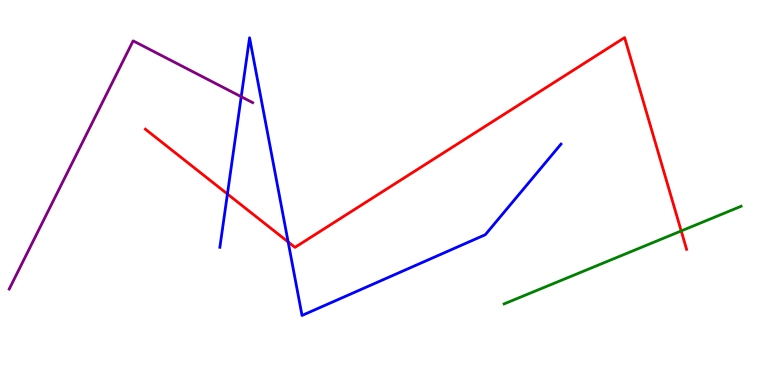[{'lines': ['blue', 'red'], 'intersections': [{'x': 2.93, 'y': 4.96}, {'x': 3.72, 'y': 3.72}]}, {'lines': ['green', 'red'], 'intersections': [{'x': 8.79, 'y': 4.0}]}, {'lines': ['purple', 'red'], 'intersections': []}, {'lines': ['blue', 'green'], 'intersections': []}, {'lines': ['blue', 'purple'], 'intersections': [{'x': 3.11, 'y': 7.49}]}, {'lines': ['green', 'purple'], 'intersections': []}]